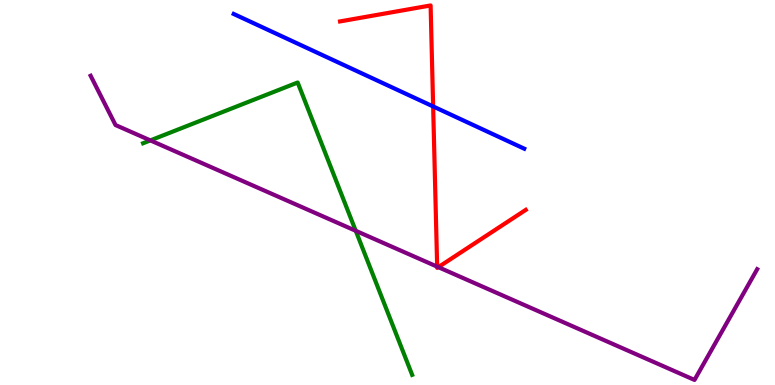[{'lines': ['blue', 'red'], 'intersections': [{'x': 5.59, 'y': 7.24}]}, {'lines': ['green', 'red'], 'intersections': []}, {'lines': ['purple', 'red'], 'intersections': [{'x': 5.64, 'y': 3.07}, {'x': 5.66, 'y': 3.06}]}, {'lines': ['blue', 'green'], 'intersections': []}, {'lines': ['blue', 'purple'], 'intersections': []}, {'lines': ['green', 'purple'], 'intersections': [{'x': 1.94, 'y': 6.35}, {'x': 4.59, 'y': 4.01}]}]